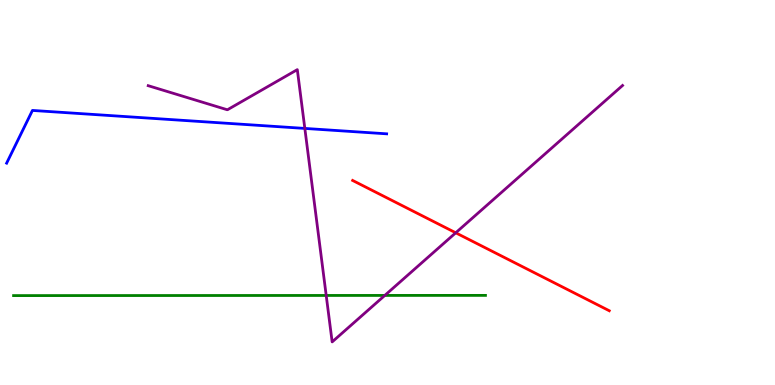[{'lines': ['blue', 'red'], 'intersections': []}, {'lines': ['green', 'red'], 'intersections': []}, {'lines': ['purple', 'red'], 'intersections': [{'x': 5.88, 'y': 3.95}]}, {'lines': ['blue', 'green'], 'intersections': []}, {'lines': ['blue', 'purple'], 'intersections': [{'x': 3.93, 'y': 6.66}]}, {'lines': ['green', 'purple'], 'intersections': [{'x': 4.21, 'y': 2.33}, {'x': 4.97, 'y': 2.33}]}]